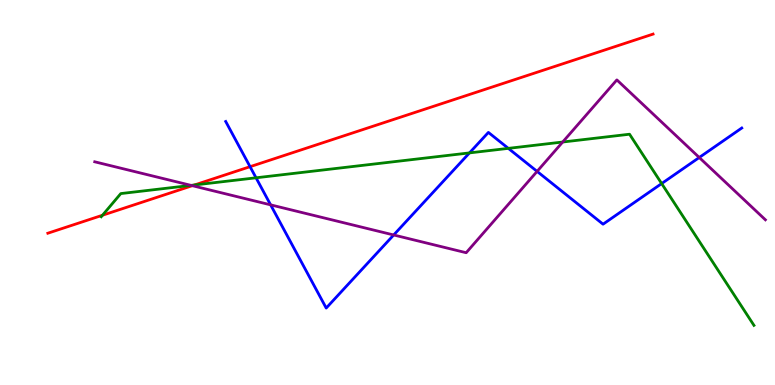[{'lines': ['blue', 'red'], 'intersections': [{'x': 3.23, 'y': 5.67}]}, {'lines': ['green', 'red'], 'intersections': [{'x': 1.32, 'y': 4.41}, {'x': 2.51, 'y': 5.2}]}, {'lines': ['purple', 'red'], 'intersections': [{'x': 2.48, 'y': 5.18}]}, {'lines': ['blue', 'green'], 'intersections': [{'x': 3.3, 'y': 5.38}, {'x': 6.06, 'y': 6.03}, {'x': 6.56, 'y': 6.15}, {'x': 8.54, 'y': 5.23}]}, {'lines': ['blue', 'purple'], 'intersections': [{'x': 3.49, 'y': 4.68}, {'x': 5.08, 'y': 3.9}, {'x': 6.93, 'y': 5.55}, {'x': 9.02, 'y': 5.91}]}, {'lines': ['green', 'purple'], 'intersections': [{'x': 2.47, 'y': 5.18}, {'x': 7.26, 'y': 6.31}]}]